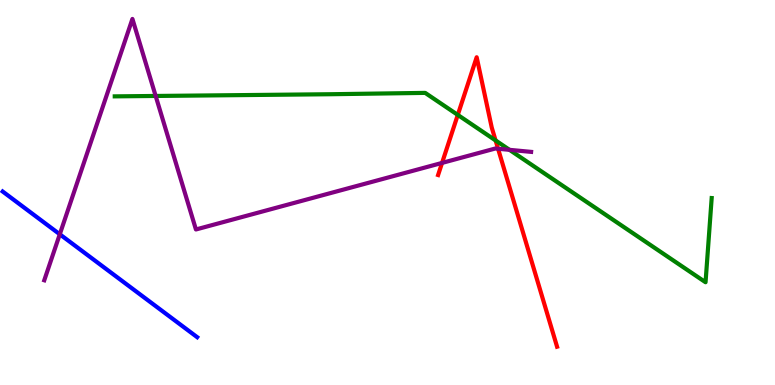[{'lines': ['blue', 'red'], 'intersections': []}, {'lines': ['green', 'red'], 'intersections': [{'x': 5.91, 'y': 7.02}, {'x': 6.39, 'y': 6.35}]}, {'lines': ['purple', 'red'], 'intersections': [{'x': 5.7, 'y': 5.77}, {'x': 6.43, 'y': 6.14}]}, {'lines': ['blue', 'green'], 'intersections': []}, {'lines': ['blue', 'purple'], 'intersections': [{'x': 0.771, 'y': 3.91}]}, {'lines': ['green', 'purple'], 'intersections': [{'x': 2.01, 'y': 7.51}, {'x': 6.57, 'y': 6.11}]}]